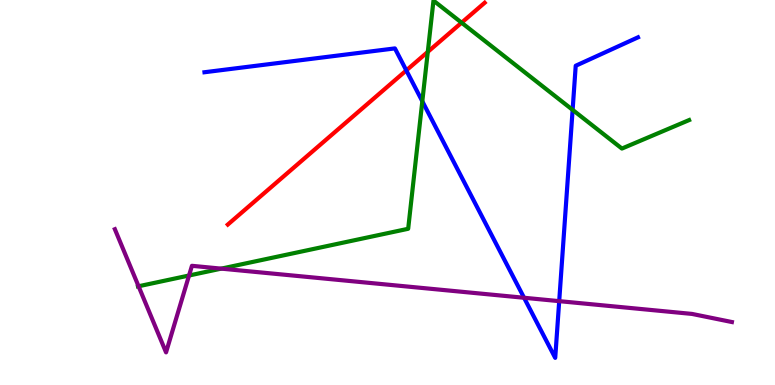[{'lines': ['blue', 'red'], 'intersections': [{'x': 5.24, 'y': 8.17}]}, {'lines': ['green', 'red'], 'intersections': [{'x': 5.52, 'y': 8.65}, {'x': 5.96, 'y': 9.41}]}, {'lines': ['purple', 'red'], 'intersections': []}, {'lines': ['blue', 'green'], 'intersections': [{'x': 5.45, 'y': 7.37}, {'x': 7.39, 'y': 7.15}]}, {'lines': ['blue', 'purple'], 'intersections': [{'x': 6.76, 'y': 2.27}, {'x': 7.22, 'y': 2.18}]}, {'lines': ['green', 'purple'], 'intersections': [{'x': 1.79, 'y': 2.56}, {'x': 2.44, 'y': 2.84}, {'x': 2.85, 'y': 3.02}]}]